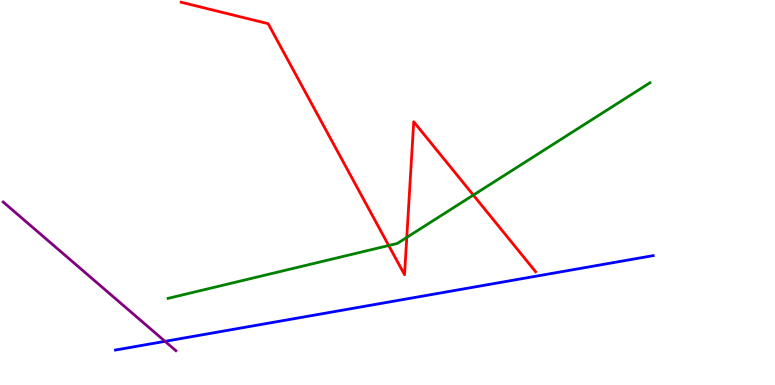[{'lines': ['blue', 'red'], 'intersections': []}, {'lines': ['green', 'red'], 'intersections': [{'x': 5.02, 'y': 3.62}, {'x': 5.25, 'y': 3.83}, {'x': 6.11, 'y': 4.93}]}, {'lines': ['purple', 'red'], 'intersections': []}, {'lines': ['blue', 'green'], 'intersections': []}, {'lines': ['blue', 'purple'], 'intersections': [{'x': 2.13, 'y': 1.13}]}, {'lines': ['green', 'purple'], 'intersections': []}]